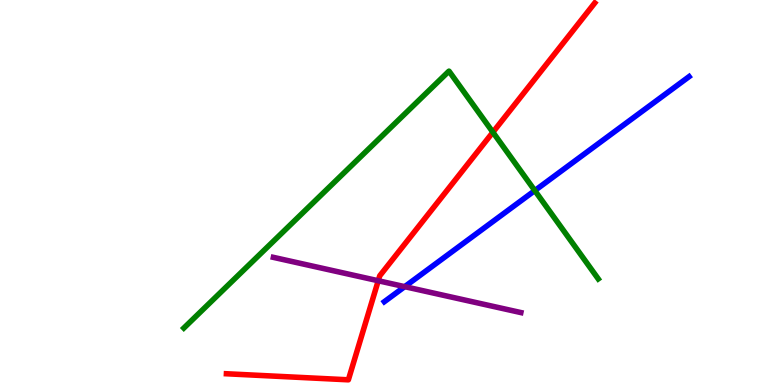[{'lines': ['blue', 'red'], 'intersections': []}, {'lines': ['green', 'red'], 'intersections': [{'x': 6.36, 'y': 6.57}]}, {'lines': ['purple', 'red'], 'intersections': [{'x': 4.88, 'y': 2.71}]}, {'lines': ['blue', 'green'], 'intersections': [{'x': 6.9, 'y': 5.05}]}, {'lines': ['blue', 'purple'], 'intersections': [{'x': 5.22, 'y': 2.55}]}, {'lines': ['green', 'purple'], 'intersections': []}]